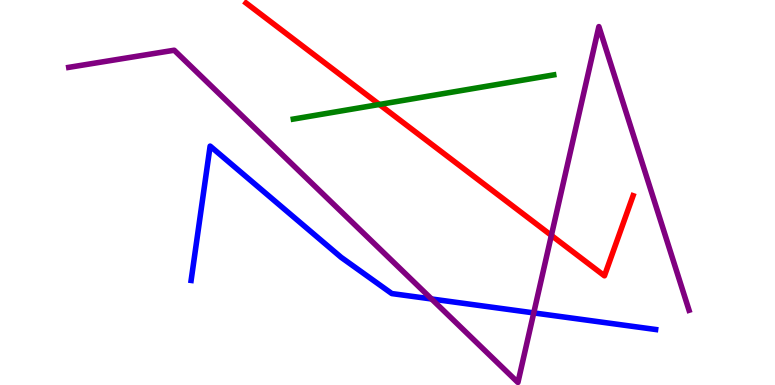[{'lines': ['blue', 'red'], 'intersections': []}, {'lines': ['green', 'red'], 'intersections': [{'x': 4.9, 'y': 7.29}]}, {'lines': ['purple', 'red'], 'intersections': [{'x': 7.11, 'y': 3.89}]}, {'lines': ['blue', 'green'], 'intersections': []}, {'lines': ['blue', 'purple'], 'intersections': [{'x': 5.57, 'y': 2.23}, {'x': 6.89, 'y': 1.87}]}, {'lines': ['green', 'purple'], 'intersections': []}]